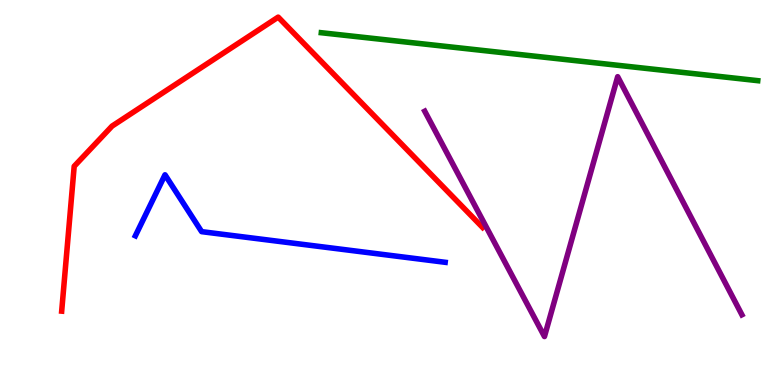[{'lines': ['blue', 'red'], 'intersections': []}, {'lines': ['green', 'red'], 'intersections': []}, {'lines': ['purple', 'red'], 'intersections': []}, {'lines': ['blue', 'green'], 'intersections': []}, {'lines': ['blue', 'purple'], 'intersections': []}, {'lines': ['green', 'purple'], 'intersections': []}]